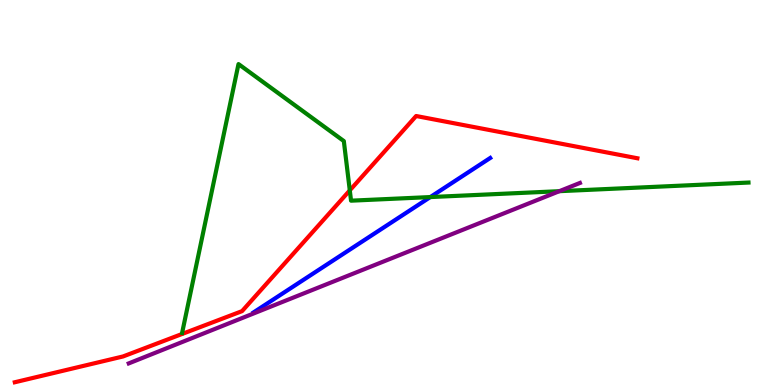[{'lines': ['blue', 'red'], 'intersections': []}, {'lines': ['green', 'red'], 'intersections': [{'x': 4.51, 'y': 5.05}]}, {'lines': ['purple', 'red'], 'intersections': []}, {'lines': ['blue', 'green'], 'intersections': [{'x': 5.55, 'y': 4.88}]}, {'lines': ['blue', 'purple'], 'intersections': []}, {'lines': ['green', 'purple'], 'intersections': [{'x': 7.22, 'y': 5.03}]}]